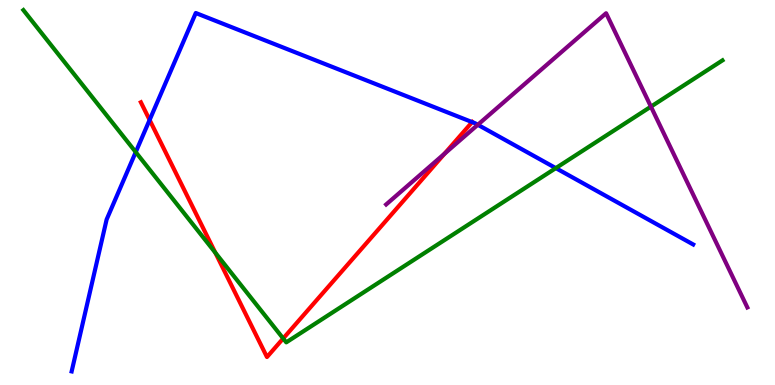[{'lines': ['blue', 'red'], 'intersections': [{'x': 1.93, 'y': 6.88}, {'x': 6.09, 'y': 6.83}]}, {'lines': ['green', 'red'], 'intersections': [{'x': 2.78, 'y': 3.44}, {'x': 3.65, 'y': 1.21}]}, {'lines': ['purple', 'red'], 'intersections': [{'x': 5.74, 'y': 6.01}]}, {'lines': ['blue', 'green'], 'intersections': [{'x': 1.75, 'y': 6.05}, {'x': 7.17, 'y': 5.63}]}, {'lines': ['blue', 'purple'], 'intersections': [{'x': 6.17, 'y': 6.76}]}, {'lines': ['green', 'purple'], 'intersections': [{'x': 8.4, 'y': 7.23}]}]